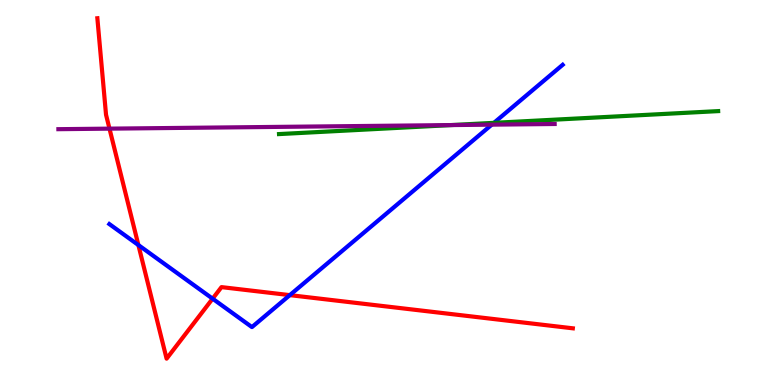[{'lines': ['blue', 'red'], 'intersections': [{'x': 1.79, 'y': 3.63}, {'x': 2.74, 'y': 2.24}, {'x': 3.74, 'y': 2.33}]}, {'lines': ['green', 'red'], 'intersections': []}, {'lines': ['purple', 'red'], 'intersections': [{'x': 1.41, 'y': 6.66}]}, {'lines': ['blue', 'green'], 'intersections': [{'x': 6.37, 'y': 6.81}]}, {'lines': ['blue', 'purple'], 'intersections': [{'x': 6.35, 'y': 6.76}]}, {'lines': ['green', 'purple'], 'intersections': [{'x': 5.82, 'y': 6.75}]}]